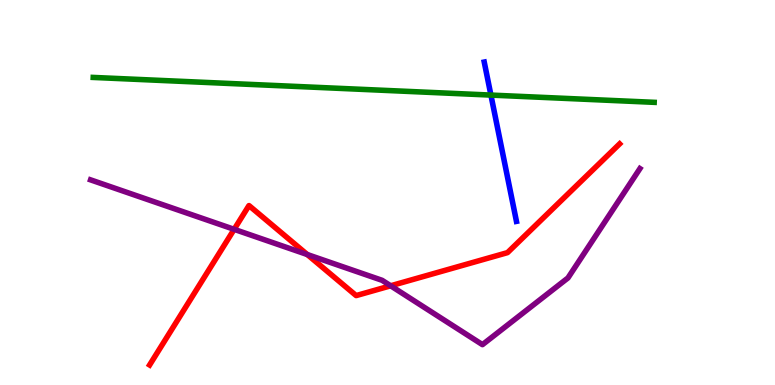[{'lines': ['blue', 'red'], 'intersections': []}, {'lines': ['green', 'red'], 'intersections': []}, {'lines': ['purple', 'red'], 'intersections': [{'x': 3.02, 'y': 4.04}, {'x': 3.96, 'y': 3.39}, {'x': 5.04, 'y': 2.58}]}, {'lines': ['blue', 'green'], 'intersections': [{'x': 6.33, 'y': 7.53}]}, {'lines': ['blue', 'purple'], 'intersections': []}, {'lines': ['green', 'purple'], 'intersections': []}]